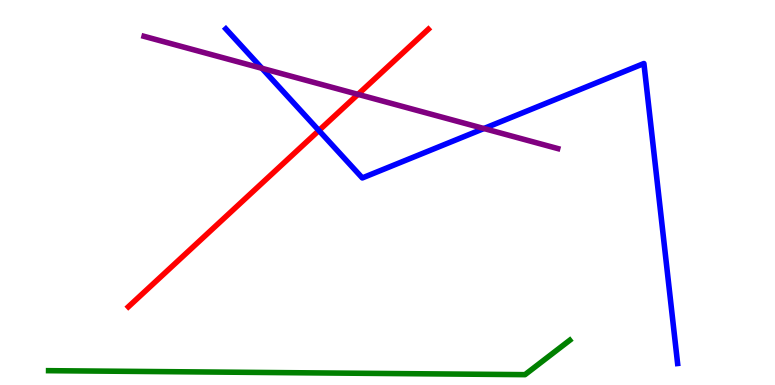[{'lines': ['blue', 'red'], 'intersections': [{'x': 4.11, 'y': 6.61}]}, {'lines': ['green', 'red'], 'intersections': []}, {'lines': ['purple', 'red'], 'intersections': [{'x': 4.62, 'y': 7.55}]}, {'lines': ['blue', 'green'], 'intersections': []}, {'lines': ['blue', 'purple'], 'intersections': [{'x': 3.38, 'y': 8.23}, {'x': 6.24, 'y': 6.66}]}, {'lines': ['green', 'purple'], 'intersections': []}]